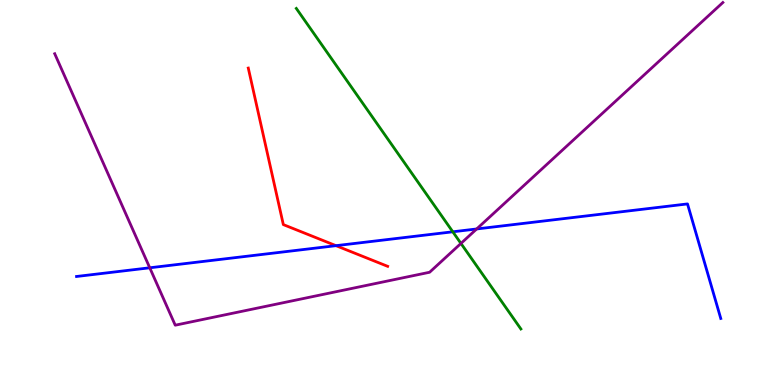[{'lines': ['blue', 'red'], 'intersections': [{'x': 4.34, 'y': 3.62}]}, {'lines': ['green', 'red'], 'intersections': []}, {'lines': ['purple', 'red'], 'intersections': []}, {'lines': ['blue', 'green'], 'intersections': [{'x': 5.84, 'y': 3.98}]}, {'lines': ['blue', 'purple'], 'intersections': [{'x': 1.93, 'y': 3.04}, {'x': 6.15, 'y': 4.05}]}, {'lines': ['green', 'purple'], 'intersections': [{'x': 5.95, 'y': 3.68}]}]